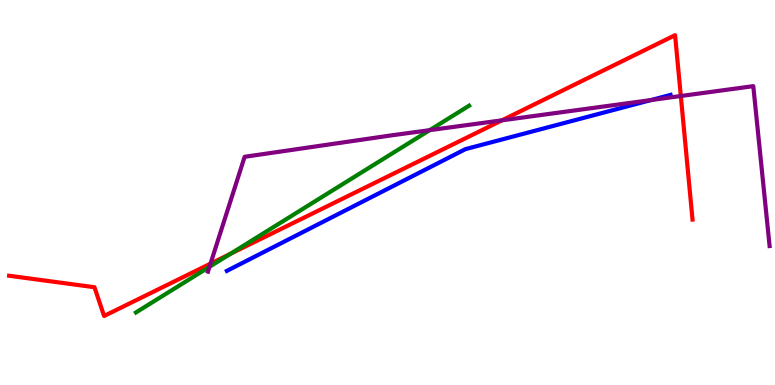[{'lines': ['blue', 'red'], 'intersections': []}, {'lines': ['green', 'red'], 'intersections': [{'x': 2.97, 'y': 3.4}]}, {'lines': ['purple', 'red'], 'intersections': [{'x': 2.72, 'y': 3.15}, {'x': 6.48, 'y': 6.87}, {'x': 8.78, 'y': 7.51}]}, {'lines': ['blue', 'green'], 'intersections': []}, {'lines': ['blue', 'purple'], 'intersections': [{'x': 8.4, 'y': 7.4}]}, {'lines': ['green', 'purple'], 'intersections': [{'x': 2.7, 'y': 3.07}, {'x': 5.54, 'y': 6.62}]}]